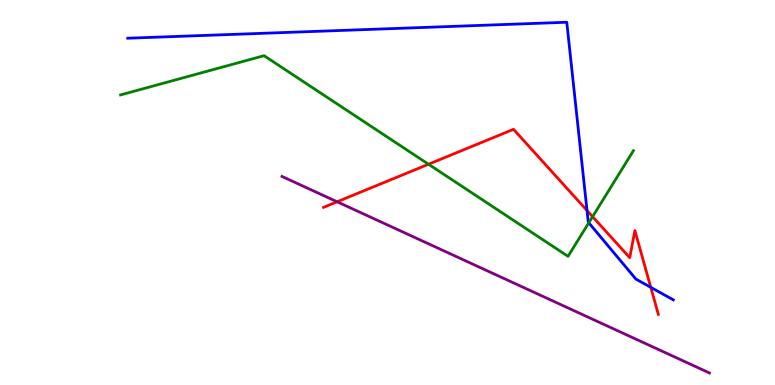[{'lines': ['blue', 'red'], 'intersections': [{'x': 7.57, 'y': 4.53}, {'x': 8.4, 'y': 2.54}]}, {'lines': ['green', 'red'], 'intersections': [{'x': 5.53, 'y': 5.73}, {'x': 7.65, 'y': 4.37}]}, {'lines': ['purple', 'red'], 'intersections': [{'x': 4.35, 'y': 4.76}]}, {'lines': ['blue', 'green'], 'intersections': [{'x': 7.6, 'y': 4.21}]}, {'lines': ['blue', 'purple'], 'intersections': []}, {'lines': ['green', 'purple'], 'intersections': []}]